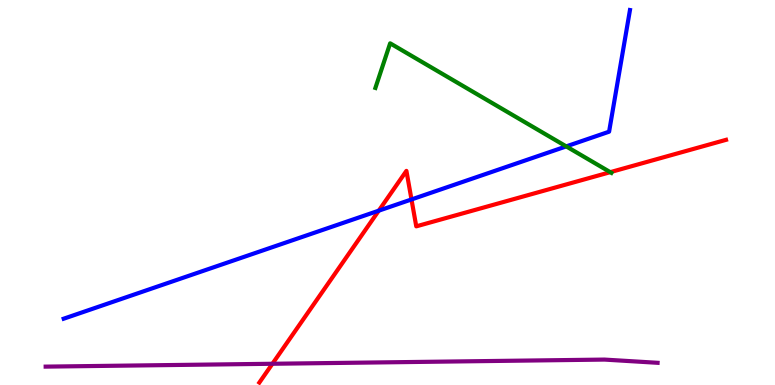[{'lines': ['blue', 'red'], 'intersections': [{'x': 4.89, 'y': 4.53}, {'x': 5.31, 'y': 4.82}]}, {'lines': ['green', 'red'], 'intersections': [{'x': 7.87, 'y': 5.53}]}, {'lines': ['purple', 'red'], 'intersections': [{'x': 3.52, 'y': 0.552}]}, {'lines': ['blue', 'green'], 'intersections': [{'x': 7.31, 'y': 6.2}]}, {'lines': ['blue', 'purple'], 'intersections': []}, {'lines': ['green', 'purple'], 'intersections': []}]